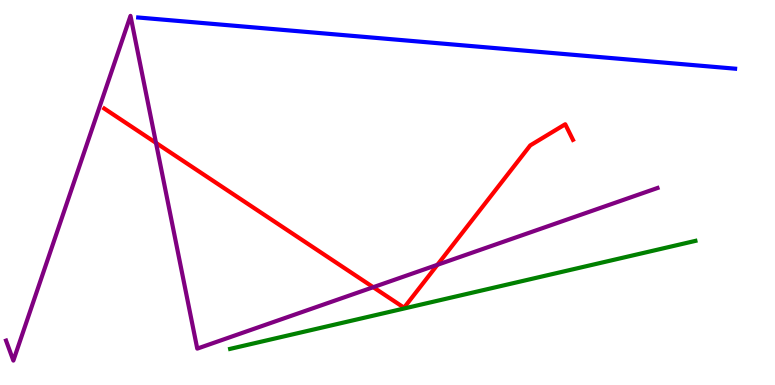[{'lines': ['blue', 'red'], 'intersections': []}, {'lines': ['green', 'red'], 'intersections': []}, {'lines': ['purple', 'red'], 'intersections': [{'x': 2.01, 'y': 6.29}, {'x': 4.82, 'y': 2.54}, {'x': 5.64, 'y': 3.12}]}, {'lines': ['blue', 'green'], 'intersections': []}, {'lines': ['blue', 'purple'], 'intersections': []}, {'lines': ['green', 'purple'], 'intersections': []}]